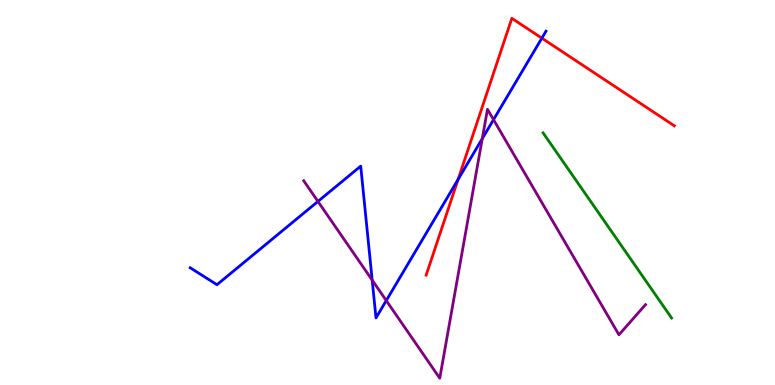[{'lines': ['blue', 'red'], 'intersections': [{'x': 5.91, 'y': 5.34}, {'x': 6.99, 'y': 9.01}]}, {'lines': ['green', 'red'], 'intersections': []}, {'lines': ['purple', 'red'], 'intersections': []}, {'lines': ['blue', 'green'], 'intersections': []}, {'lines': ['blue', 'purple'], 'intersections': [{'x': 4.1, 'y': 4.77}, {'x': 4.8, 'y': 2.72}, {'x': 4.98, 'y': 2.19}, {'x': 6.22, 'y': 6.4}, {'x': 6.37, 'y': 6.89}]}, {'lines': ['green', 'purple'], 'intersections': []}]